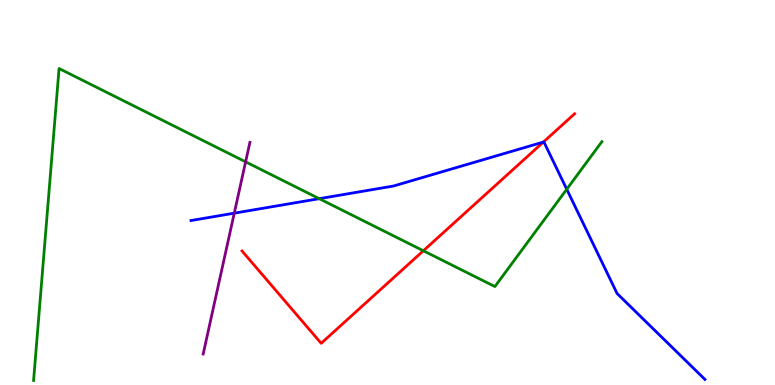[{'lines': ['blue', 'red'], 'intersections': [{'x': 7.01, 'y': 6.31}]}, {'lines': ['green', 'red'], 'intersections': [{'x': 5.46, 'y': 3.49}]}, {'lines': ['purple', 'red'], 'intersections': []}, {'lines': ['blue', 'green'], 'intersections': [{'x': 4.12, 'y': 4.84}, {'x': 7.31, 'y': 5.08}]}, {'lines': ['blue', 'purple'], 'intersections': [{'x': 3.02, 'y': 4.46}]}, {'lines': ['green', 'purple'], 'intersections': [{'x': 3.17, 'y': 5.8}]}]